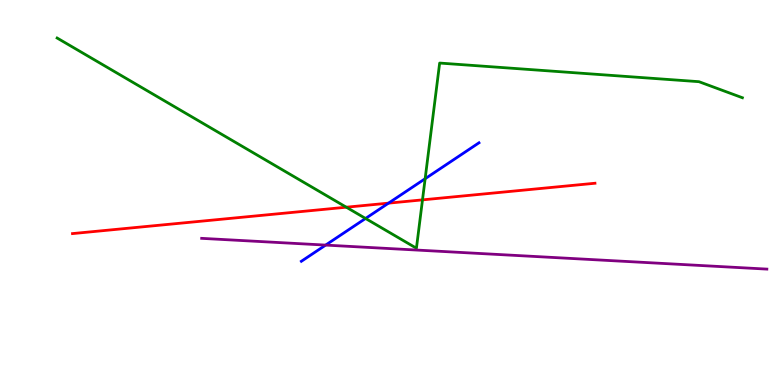[{'lines': ['blue', 'red'], 'intersections': [{'x': 5.01, 'y': 4.72}]}, {'lines': ['green', 'red'], 'intersections': [{'x': 4.47, 'y': 4.62}, {'x': 5.45, 'y': 4.81}]}, {'lines': ['purple', 'red'], 'intersections': []}, {'lines': ['blue', 'green'], 'intersections': [{'x': 4.72, 'y': 4.33}, {'x': 5.49, 'y': 5.36}]}, {'lines': ['blue', 'purple'], 'intersections': [{'x': 4.2, 'y': 3.63}]}, {'lines': ['green', 'purple'], 'intersections': []}]